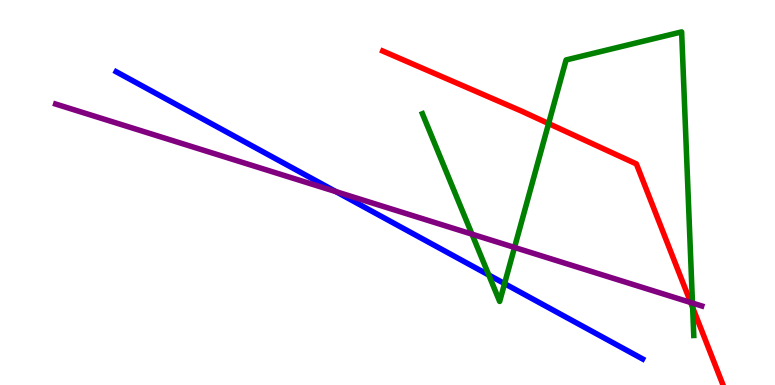[{'lines': ['blue', 'red'], 'intersections': []}, {'lines': ['green', 'red'], 'intersections': [{'x': 7.08, 'y': 6.79}, {'x': 8.94, 'y': 2.01}]}, {'lines': ['purple', 'red'], 'intersections': [{'x': 8.91, 'y': 2.14}]}, {'lines': ['blue', 'green'], 'intersections': [{'x': 6.31, 'y': 2.86}, {'x': 6.51, 'y': 2.63}]}, {'lines': ['blue', 'purple'], 'intersections': [{'x': 4.34, 'y': 5.02}]}, {'lines': ['green', 'purple'], 'intersections': [{'x': 6.09, 'y': 3.92}, {'x': 6.64, 'y': 3.57}, {'x': 8.94, 'y': 2.13}]}]